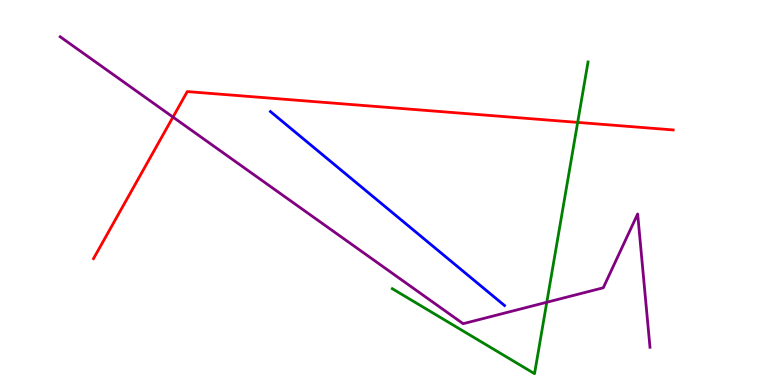[{'lines': ['blue', 'red'], 'intersections': []}, {'lines': ['green', 'red'], 'intersections': [{'x': 7.45, 'y': 6.82}]}, {'lines': ['purple', 'red'], 'intersections': [{'x': 2.23, 'y': 6.96}]}, {'lines': ['blue', 'green'], 'intersections': []}, {'lines': ['blue', 'purple'], 'intersections': []}, {'lines': ['green', 'purple'], 'intersections': [{'x': 7.06, 'y': 2.15}]}]